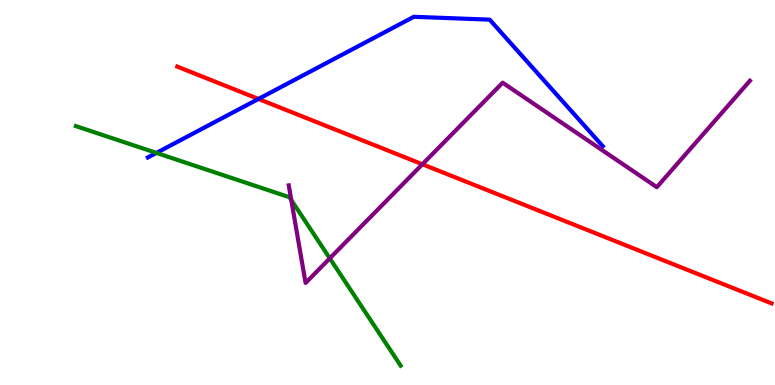[{'lines': ['blue', 'red'], 'intersections': [{'x': 3.33, 'y': 7.43}]}, {'lines': ['green', 'red'], 'intersections': []}, {'lines': ['purple', 'red'], 'intersections': [{'x': 5.45, 'y': 5.73}]}, {'lines': ['blue', 'green'], 'intersections': [{'x': 2.02, 'y': 6.03}]}, {'lines': ['blue', 'purple'], 'intersections': []}, {'lines': ['green', 'purple'], 'intersections': [{'x': 3.76, 'y': 4.8}, {'x': 4.26, 'y': 3.29}]}]